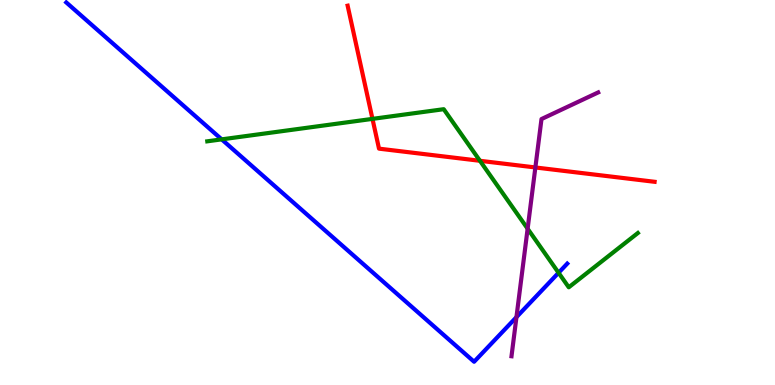[{'lines': ['blue', 'red'], 'intersections': []}, {'lines': ['green', 'red'], 'intersections': [{'x': 4.81, 'y': 6.91}, {'x': 6.19, 'y': 5.82}]}, {'lines': ['purple', 'red'], 'intersections': [{'x': 6.91, 'y': 5.65}]}, {'lines': ['blue', 'green'], 'intersections': [{'x': 2.86, 'y': 6.38}, {'x': 7.21, 'y': 2.91}]}, {'lines': ['blue', 'purple'], 'intersections': [{'x': 6.66, 'y': 1.76}]}, {'lines': ['green', 'purple'], 'intersections': [{'x': 6.81, 'y': 4.06}]}]